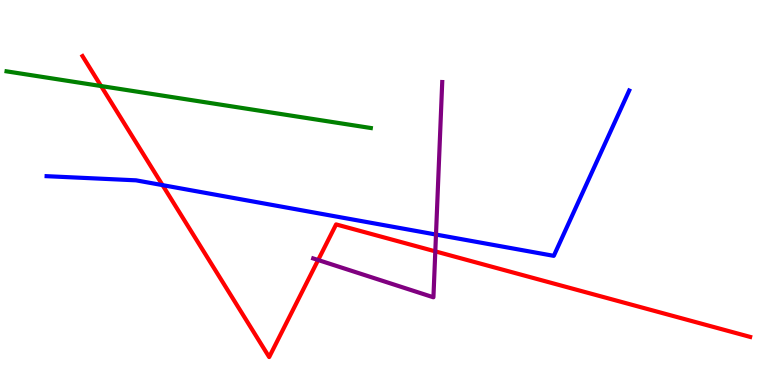[{'lines': ['blue', 'red'], 'intersections': [{'x': 2.1, 'y': 5.19}]}, {'lines': ['green', 'red'], 'intersections': [{'x': 1.3, 'y': 7.77}]}, {'lines': ['purple', 'red'], 'intersections': [{'x': 4.11, 'y': 3.25}, {'x': 5.62, 'y': 3.47}]}, {'lines': ['blue', 'green'], 'intersections': []}, {'lines': ['blue', 'purple'], 'intersections': [{'x': 5.63, 'y': 3.91}]}, {'lines': ['green', 'purple'], 'intersections': []}]